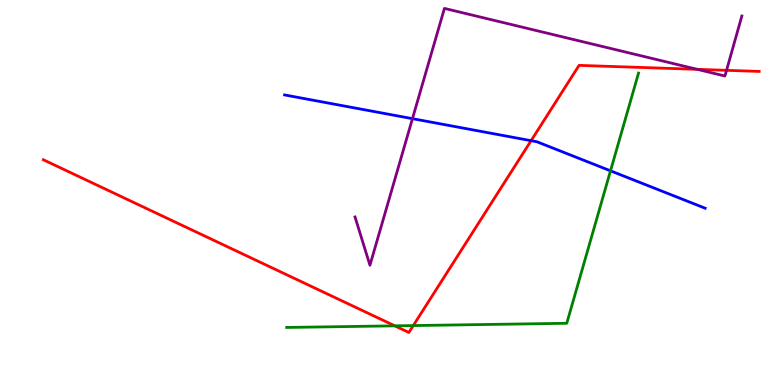[{'lines': ['blue', 'red'], 'intersections': [{'x': 6.85, 'y': 6.35}]}, {'lines': ['green', 'red'], 'intersections': [{'x': 5.09, 'y': 1.54}, {'x': 5.33, 'y': 1.54}]}, {'lines': ['purple', 'red'], 'intersections': [{'x': 9.0, 'y': 8.2}, {'x': 9.37, 'y': 8.17}]}, {'lines': ['blue', 'green'], 'intersections': [{'x': 7.88, 'y': 5.56}]}, {'lines': ['blue', 'purple'], 'intersections': [{'x': 5.32, 'y': 6.92}]}, {'lines': ['green', 'purple'], 'intersections': []}]